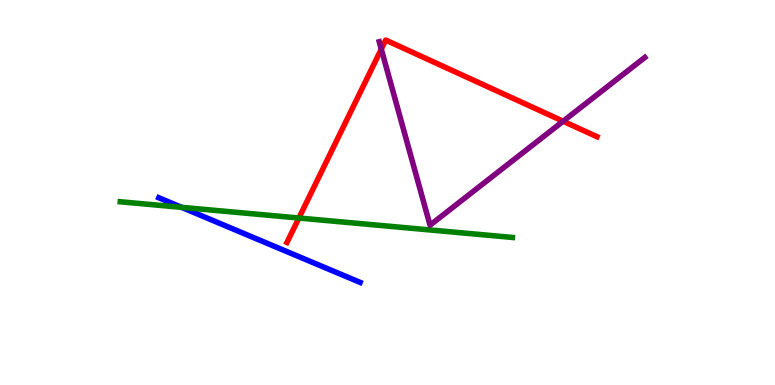[{'lines': ['blue', 'red'], 'intersections': []}, {'lines': ['green', 'red'], 'intersections': [{'x': 3.86, 'y': 4.34}]}, {'lines': ['purple', 'red'], 'intersections': [{'x': 4.92, 'y': 8.72}, {'x': 7.27, 'y': 6.85}]}, {'lines': ['blue', 'green'], 'intersections': [{'x': 2.34, 'y': 4.61}]}, {'lines': ['blue', 'purple'], 'intersections': []}, {'lines': ['green', 'purple'], 'intersections': []}]